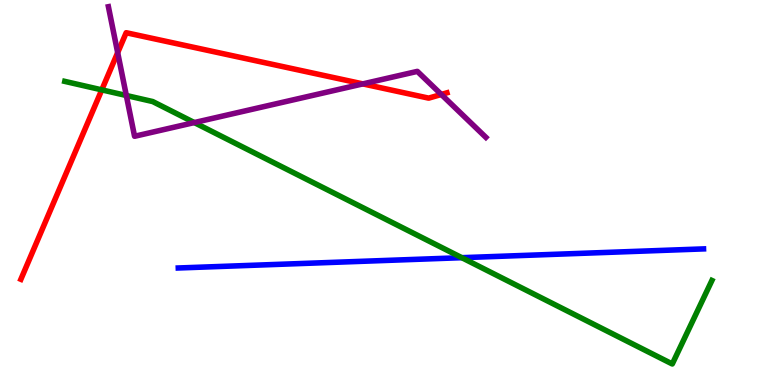[{'lines': ['blue', 'red'], 'intersections': []}, {'lines': ['green', 'red'], 'intersections': [{'x': 1.31, 'y': 7.67}]}, {'lines': ['purple', 'red'], 'intersections': [{'x': 1.52, 'y': 8.63}, {'x': 4.68, 'y': 7.82}, {'x': 5.69, 'y': 7.55}]}, {'lines': ['blue', 'green'], 'intersections': [{'x': 5.96, 'y': 3.31}]}, {'lines': ['blue', 'purple'], 'intersections': []}, {'lines': ['green', 'purple'], 'intersections': [{'x': 1.63, 'y': 7.52}, {'x': 2.51, 'y': 6.82}]}]